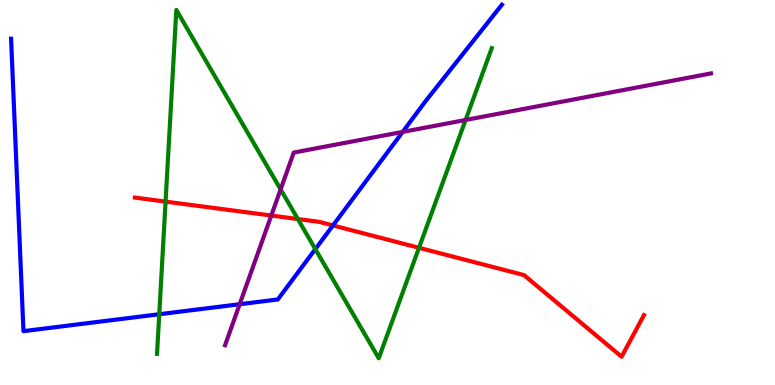[{'lines': ['blue', 'red'], 'intersections': [{'x': 4.3, 'y': 4.14}]}, {'lines': ['green', 'red'], 'intersections': [{'x': 2.14, 'y': 4.76}, {'x': 3.84, 'y': 4.31}, {'x': 5.41, 'y': 3.56}]}, {'lines': ['purple', 'red'], 'intersections': [{'x': 3.5, 'y': 4.4}]}, {'lines': ['blue', 'green'], 'intersections': [{'x': 2.05, 'y': 1.84}, {'x': 4.07, 'y': 3.53}]}, {'lines': ['blue', 'purple'], 'intersections': [{'x': 3.09, 'y': 2.1}, {'x': 5.2, 'y': 6.57}]}, {'lines': ['green', 'purple'], 'intersections': [{'x': 3.62, 'y': 5.08}, {'x': 6.01, 'y': 6.88}]}]